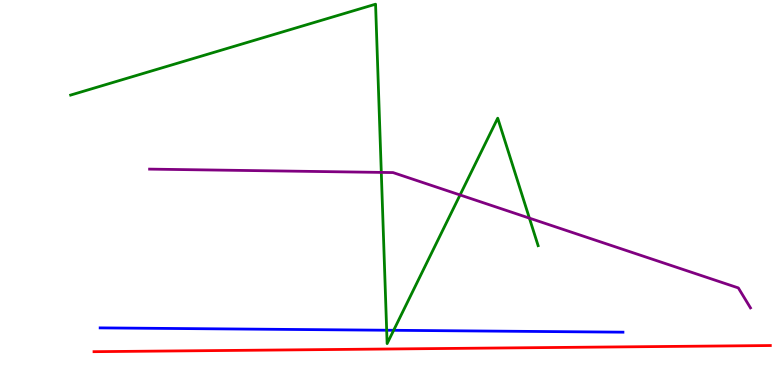[{'lines': ['blue', 'red'], 'intersections': []}, {'lines': ['green', 'red'], 'intersections': []}, {'lines': ['purple', 'red'], 'intersections': []}, {'lines': ['blue', 'green'], 'intersections': [{'x': 4.99, 'y': 1.42}, {'x': 5.08, 'y': 1.42}]}, {'lines': ['blue', 'purple'], 'intersections': []}, {'lines': ['green', 'purple'], 'intersections': [{'x': 4.92, 'y': 5.52}, {'x': 5.94, 'y': 4.94}, {'x': 6.83, 'y': 4.33}]}]